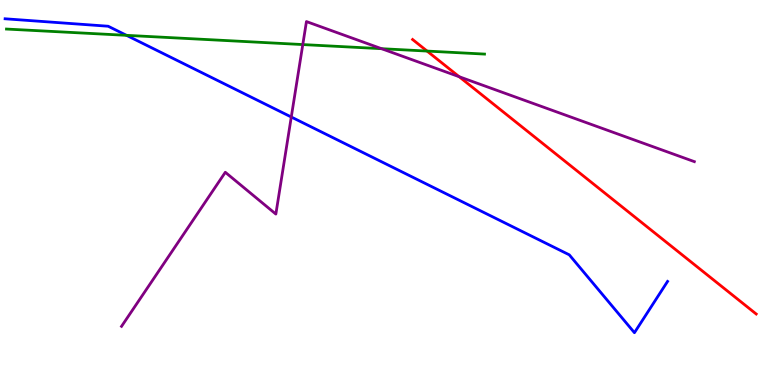[{'lines': ['blue', 'red'], 'intersections': []}, {'lines': ['green', 'red'], 'intersections': [{'x': 5.51, 'y': 8.67}]}, {'lines': ['purple', 'red'], 'intersections': [{'x': 5.92, 'y': 8.01}]}, {'lines': ['blue', 'green'], 'intersections': [{'x': 1.63, 'y': 9.08}]}, {'lines': ['blue', 'purple'], 'intersections': [{'x': 3.76, 'y': 6.96}]}, {'lines': ['green', 'purple'], 'intersections': [{'x': 3.91, 'y': 8.84}, {'x': 4.92, 'y': 8.74}]}]